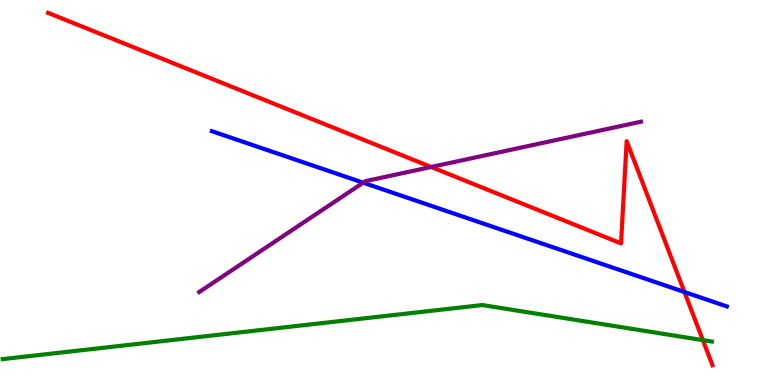[{'lines': ['blue', 'red'], 'intersections': [{'x': 8.83, 'y': 2.42}]}, {'lines': ['green', 'red'], 'intersections': [{'x': 9.07, 'y': 1.17}]}, {'lines': ['purple', 'red'], 'intersections': [{'x': 5.56, 'y': 5.66}]}, {'lines': ['blue', 'green'], 'intersections': []}, {'lines': ['blue', 'purple'], 'intersections': [{'x': 4.69, 'y': 5.25}]}, {'lines': ['green', 'purple'], 'intersections': []}]